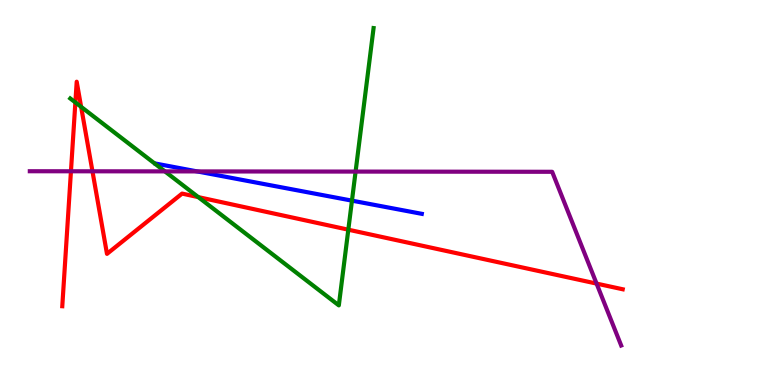[{'lines': ['blue', 'red'], 'intersections': []}, {'lines': ['green', 'red'], 'intersections': [{'x': 0.973, 'y': 7.34}, {'x': 1.05, 'y': 7.22}, {'x': 2.56, 'y': 4.88}, {'x': 4.49, 'y': 4.03}]}, {'lines': ['purple', 'red'], 'intersections': [{'x': 0.915, 'y': 5.55}, {'x': 1.19, 'y': 5.55}, {'x': 7.7, 'y': 2.63}]}, {'lines': ['blue', 'green'], 'intersections': [{'x': 4.54, 'y': 4.79}]}, {'lines': ['blue', 'purple'], 'intersections': [{'x': 2.54, 'y': 5.55}]}, {'lines': ['green', 'purple'], 'intersections': [{'x': 2.13, 'y': 5.55}, {'x': 4.59, 'y': 5.54}]}]